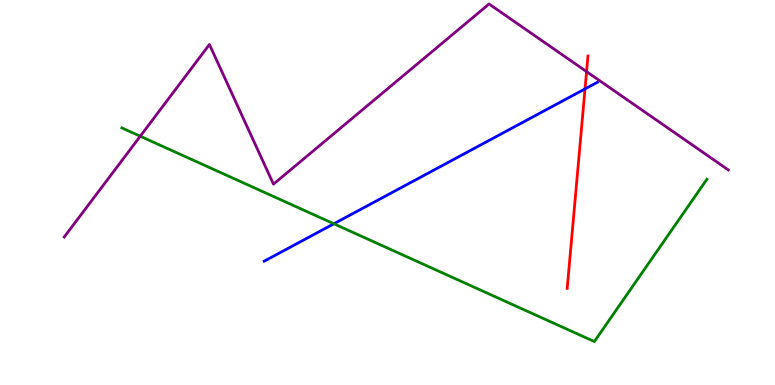[{'lines': ['blue', 'red'], 'intersections': [{'x': 7.55, 'y': 7.69}]}, {'lines': ['green', 'red'], 'intersections': []}, {'lines': ['purple', 'red'], 'intersections': [{'x': 7.57, 'y': 8.14}]}, {'lines': ['blue', 'green'], 'intersections': [{'x': 4.31, 'y': 4.19}]}, {'lines': ['blue', 'purple'], 'intersections': []}, {'lines': ['green', 'purple'], 'intersections': [{'x': 1.81, 'y': 6.46}]}]